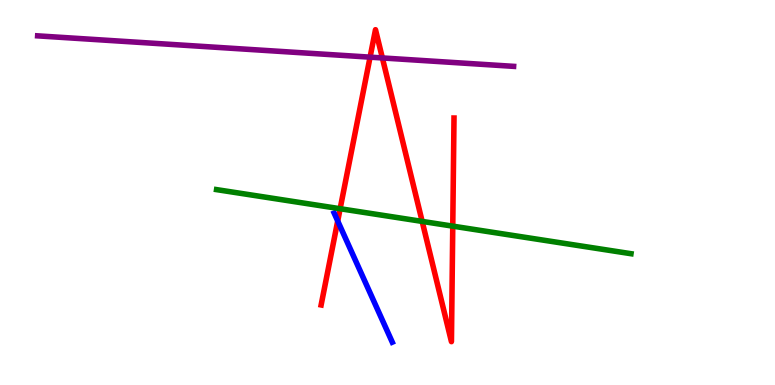[{'lines': ['blue', 'red'], 'intersections': [{'x': 4.36, 'y': 4.26}]}, {'lines': ['green', 'red'], 'intersections': [{'x': 4.39, 'y': 4.58}, {'x': 5.45, 'y': 4.25}, {'x': 5.84, 'y': 4.13}]}, {'lines': ['purple', 'red'], 'intersections': [{'x': 4.78, 'y': 8.52}, {'x': 4.93, 'y': 8.49}]}, {'lines': ['blue', 'green'], 'intersections': []}, {'lines': ['blue', 'purple'], 'intersections': []}, {'lines': ['green', 'purple'], 'intersections': []}]